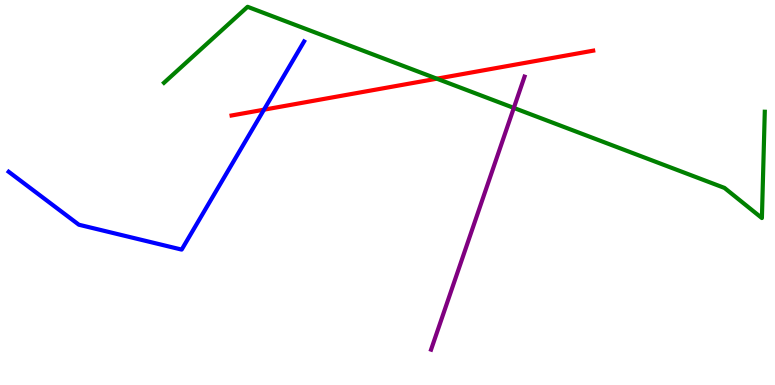[{'lines': ['blue', 'red'], 'intersections': [{'x': 3.41, 'y': 7.15}]}, {'lines': ['green', 'red'], 'intersections': [{'x': 5.64, 'y': 7.96}]}, {'lines': ['purple', 'red'], 'intersections': []}, {'lines': ['blue', 'green'], 'intersections': []}, {'lines': ['blue', 'purple'], 'intersections': []}, {'lines': ['green', 'purple'], 'intersections': [{'x': 6.63, 'y': 7.2}]}]